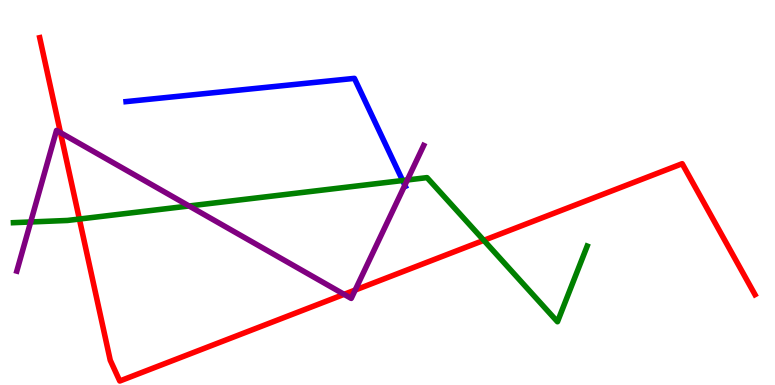[{'lines': ['blue', 'red'], 'intersections': []}, {'lines': ['green', 'red'], 'intersections': [{'x': 1.02, 'y': 4.31}, {'x': 6.24, 'y': 3.76}]}, {'lines': ['purple', 'red'], 'intersections': [{'x': 0.78, 'y': 6.55}, {'x': 4.44, 'y': 2.35}, {'x': 4.58, 'y': 2.47}]}, {'lines': ['blue', 'green'], 'intersections': [{'x': 5.2, 'y': 5.31}]}, {'lines': ['blue', 'purple'], 'intersections': [{'x': 5.22, 'y': 5.19}]}, {'lines': ['green', 'purple'], 'intersections': [{'x': 0.396, 'y': 4.23}, {'x': 2.44, 'y': 4.65}, {'x': 5.26, 'y': 5.33}]}]